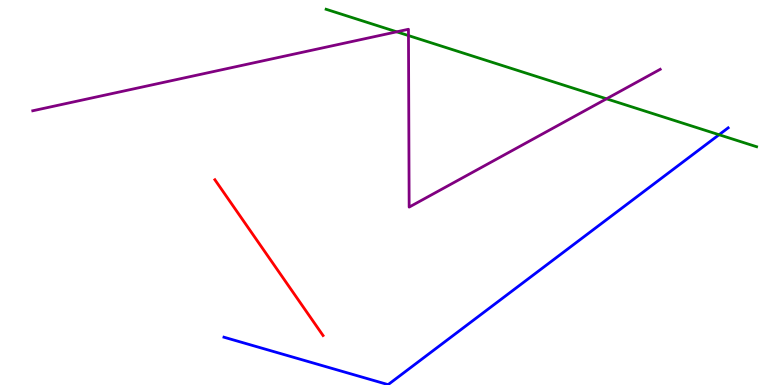[{'lines': ['blue', 'red'], 'intersections': []}, {'lines': ['green', 'red'], 'intersections': []}, {'lines': ['purple', 'red'], 'intersections': []}, {'lines': ['blue', 'green'], 'intersections': [{'x': 9.28, 'y': 6.5}]}, {'lines': ['blue', 'purple'], 'intersections': []}, {'lines': ['green', 'purple'], 'intersections': [{'x': 5.12, 'y': 9.17}, {'x': 5.27, 'y': 9.08}, {'x': 7.83, 'y': 7.43}]}]